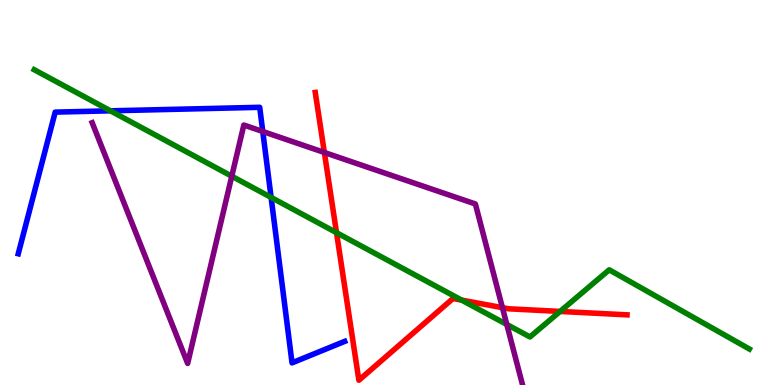[{'lines': ['blue', 'red'], 'intersections': []}, {'lines': ['green', 'red'], 'intersections': [{'x': 4.34, 'y': 3.96}, {'x': 5.96, 'y': 2.2}, {'x': 7.23, 'y': 1.91}]}, {'lines': ['purple', 'red'], 'intersections': [{'x': 4.19, 'y': 6.04}, {'x': 6.48, 'y': 2.01}]}, {'lines': ['blue', 'green'], 'intersections': [{'x': 1.43, 'y': 7.12}, {'x': 3.5, 'y': 4.87}]}, {'lines': ['blue', 'purple'], 'intersections': [{'x': 3.39, 'y': 6.58}]}, {'lines': ['green', 'purple'], 'intersections': [{'x': 2.99, 'y': 5.42}, {'x': 6.54, 'y': 1.57}]}]